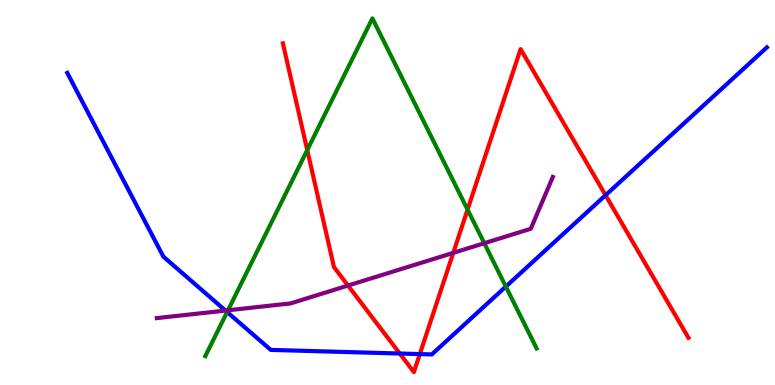[{'lines': ['blue', 'red'], 'intersections': [{'x': 5.16, 'y': 0.818}, {'x': 5.42, 'y': 0.803}, {'x': 7.81, 'y': 4.93}]}, {'lines': ['green', 'red'], 'intersections': [{'x': 3.96, 'y': 6.1}, {'x': 6.03, 'y': 4.56}]}, {'lines': ['purple', 'red'], 'intersections': [{'x': 4.49, 'y': 2.58}, {'x': 5.85, 'y': 3.43}]}, {'lines': ['blue', 'green'], 'intersections': [{'x': 2.93, 'y': 1.9}, {'x': 6.53, 'y': 2.56}]}, {'lines': ['blue', 'purple'], 'intersections': [{'x': 2.91, 'y': 1.93}]}, {'lines': ['green', 'purple'], 'intersections': [{'x': 2.94, 'y': 1.94}, {'x': 6.25, 'y': 3.68}]}]